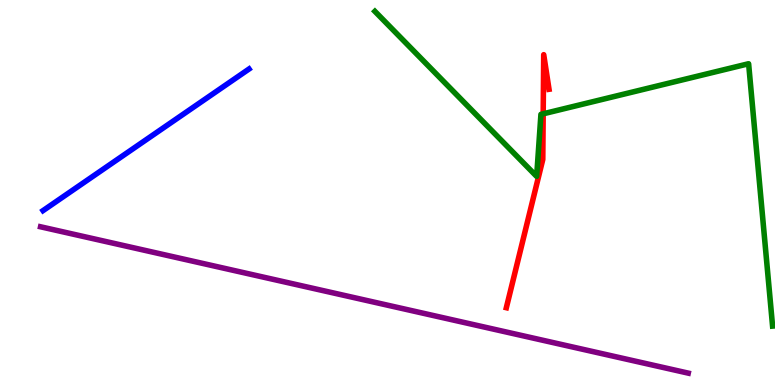[{'lines': ['blue', 'red'], 'intersections': []}, {'lines': ['green', 'red'], 'intersections': [{'x': 7.01, 'y': 7.04}]}, {'lines': ['purple', 'red'], 'intersections': []}, {'lines': ['blue', 'green'], 'intersections': []}, {'lines': ['blue', 'purple'], 'intersections': []}, {'lines': ['green', 'purple'], 'intersections': []}]